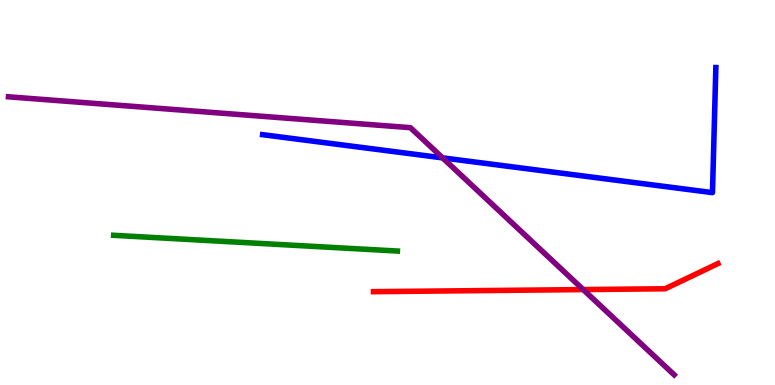[{'lines': ['blue', 'red'], 'intersections': []}, {'lines': ['green', 'red'], 'intersections': []}, {'lines': ['purple', 'red'], 'intersections': [{'x': 7.53, 'y': 2.48}]}, {'lines': ['blue', 'green'], 'intersections': []}, {'lines': ['blue', 'purple'], 'intersections': [{'x': 5.71, 'y': 5.9}]}, {'lines': ['green', 'purple'], 'intersections': []}]